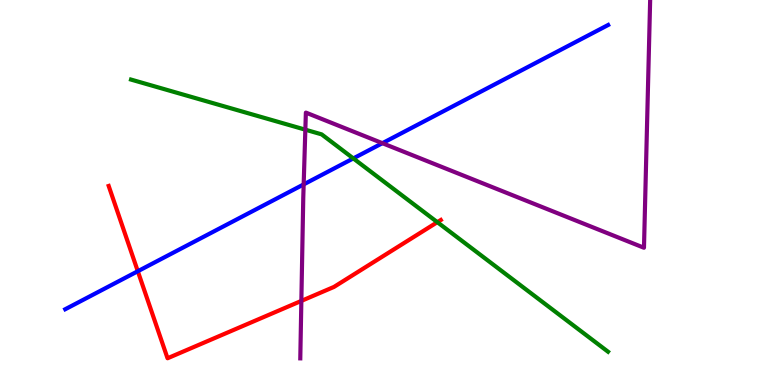[{'lines': ['blue', 'red'], 'intersections': [{'x': 1.78, 'y': 2.95}]}, {'lines': ['green', 'red'], 'intersections': [{'x': 5.64, 'y': 4.23}]}, {'lines': ['purple', 'red'], 'intersections': [{'x': 3.89, 'y': 2.18}]}, {'lines': ['blue', 'green'], 'intersections': [{'x': 4.56, 'y': 5.89}]}, {'lines': ['blue', 'purple'], 'intersections': [{'x': 3.92, 'y': 5.21}, {'x': 4.93, 'y': 6.28}]}, {'lines': ['green', 'purple'], 'intersections': [{'x': 3.94, 'y': 6.63}]}]